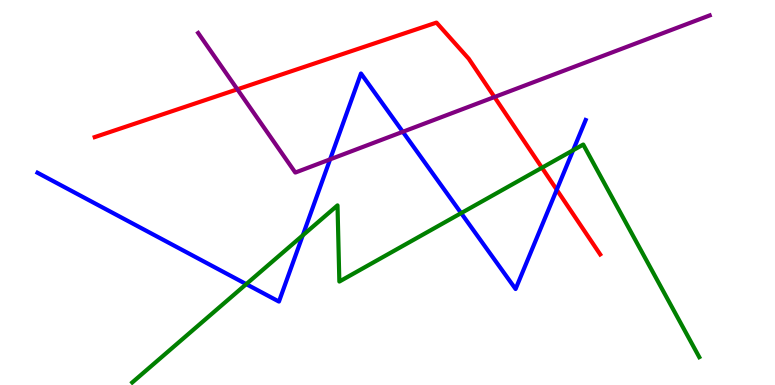[{'lines': ['blue', 'red'], 'intersections': [{'x': 7.18, 'y': 5.07}]}, {'lines': ['green', 'red'], 'intersections': [{'x': 6.99, 'y': 5.64}]}, {'lines': ['purple', 'red'], 'intersections': [{'x': 3.06, 'y': 7.68}, {'x': 6.38, 'y': 7.48}]}, {'lines': ['blue', 'green'], 'intersections': [{'x': 3.18, 'y': 2.62}, {'x': 3.91, 'y': 3.89}, {'x': 5.95, 'y': 4.46}, {'x': 7.4, 'y': 6.1}]}, {'lines': ['blue', 'purple'], 'intersections': [{'x': 4.26, 'y': 5.86}, {'x': 5.2, 'y': 6.58}]}, {'lines': ['green', 'purple'], 'intersections': []}]